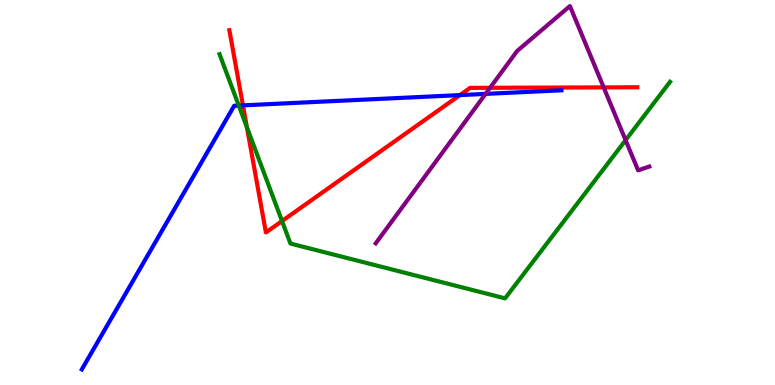[{'lines': ['blue', 'red'], 'intersections': [{'x': 3.13, 'y': 7.26}, {'x': 5.93, 'y': 7.53}]}, {'lines': ['green', 'red'], 'intersections': [{'x': 3.19, 'y': 6.69}, {'x': 3.64, 'y': 4.26}]}, {'lines': ['purple', 'red'], 'intersections': [{'x': 6.32, 'y': 7.72}, {'x': 7.79, 'y': 7.73}]}, {'lines': ['blue', 'green'], 'intersections': [{'x': 3.08, 'y': 7.26}]}, {'lines': ['blue', 'purple'], 'intersections': [{'x': 6.27, 'y': 7.56}]}, {'lines': ['green', 'purple'], 'intersections': [{'x': 8.07, 'y': 6.36}]}]